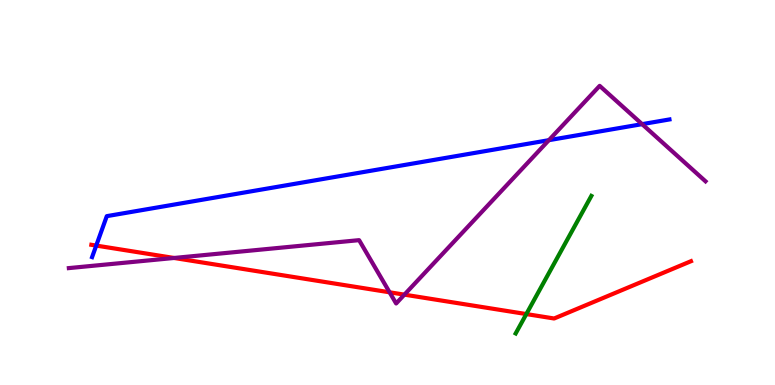[{'lines': ['blue', 'red'], 'intersections': [{'x': 1.24, 'y': 3.62}]}, {'lines': ['green', 'red'], 'intersections': [{'x': 6.79, 'y': 1.84}]}, {'lines': ['purple', 'red'], 'intersections': [{'x': 2.25, 'y': 3.3}, {'x': 5.03, 'y': 2.41}, {'x': 5.22, 'y': 2.35}]}, {'lines': ['blue', 'green'], 'intersections': []}, {'lines': ['blue', 'purple'], 'intersections': [{'x': 7.08, 'y': 6.36}, {'x': 8.29, 'y': 6.78}]}, {'lines': ['green', 'purple'], 'intersections': []}]